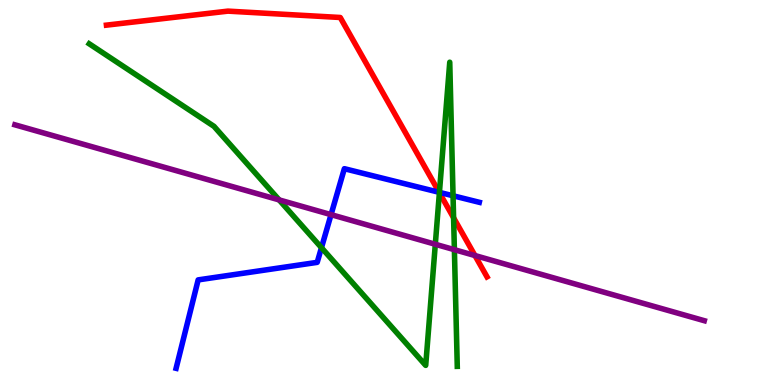[{'lines': ['blue', 'red'], 'intersections': [{'x': 5.67, 'y': 5.01}]}, {'lines': ['green', 'red'], 'intersections': [{'x': 5.67, 'y': 4.99}, {'x': 5.85, 'y': 4.34}]}, {'lines': ['purple', 'red'], 'intersections': [{'x': 6.13, 'y': 3.36}]}, {'lines': ['blue', 'green'], 'intersections': [{'x': 4.15, 'y': 3.57}, {'x': 5.67, 'y': 5.0}, {'x': 5.85, 'y': 4.92}]}, {'lines': ['blue', 'purple'], 'intersections': [{'x': 4.27, 'y': 4.42}]}, {'lines': ['green', 'purple'], 'intersections': [{'x': 3.6, 'y': 4.81}, {'x': 5.62, 'y': 3.66}, {'x': 5.86, 'y': 3.51}]}]